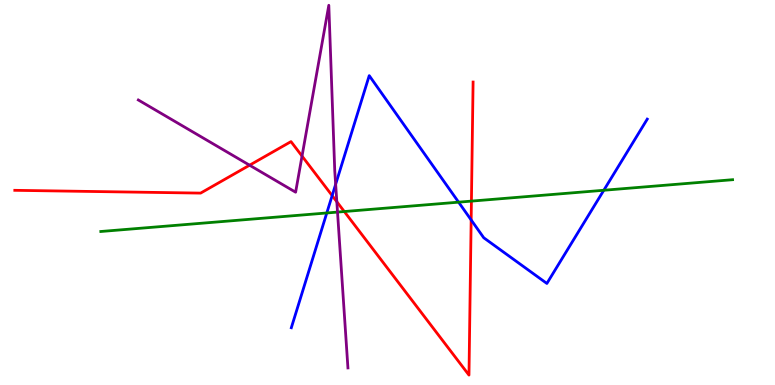[{'lines': ['blue', 'red'], 'intersections': [{'x': 4.29, 'y': 4.92}, {'x': 6.08, 'y': 4.29}]}, {'lines': ['green', 'red'], 'intersections': [{'x': 4.44, 'y': 4.51}, {'x': 6.08, 'y': 4.78}]}, {'lines': ['purple', 'red'], 'intersections': [{'x': 3.22, 'y': 5.71}, {'x': 3.9, 'y': 5.95}, {'x': 4.35, 'y': 4.76}]}, {'lines': ['blue', 'green'], 'intersections': [{'x': 4.22, 'y': 4.47}, {'x': 5.92, 'y': 4.75}, {'x': 7.79, 'y': 5.06}]}, {'lines': ['blue', 'purple'], 'intersections': [{'x': 4.33, 'y': 5.21}]}, {'lines': ['green', 'purple'], 'intersections': [{'x': 4.36, 'y': 4.49}]}]